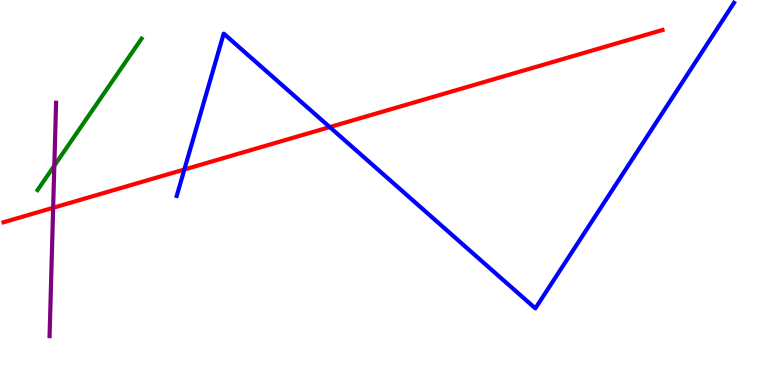[{'lines': ['blue', 'red'], 'intersections': [{'x': 2.38, 'y': 5.6}, {'x': 4.25, 'y': 6.7}]}, {'lines': ['green', 'red'], 'intersections': []}, {'lines': ['purple', 'red'], 'intersections': [{'x': 0.686, 'y': 4.6}]}, {'lines': ['blue', 'green'], 'intersections': []}, {'lines': ['blue', 'purple'], 'intersections': []}, {'lines': ['green', 'purple'], 'intersections': [{'x': 0.701, 'y': 5.7}]}]